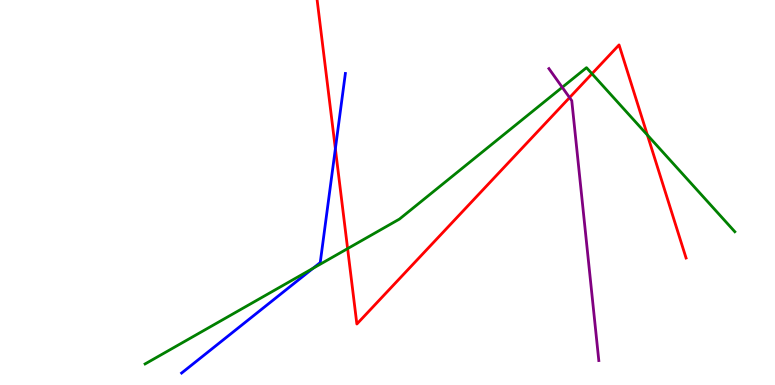[{'lines': ['blue', 'red'], 'intersections': [{'x': 4.33, 'y': 6.14}]}, {'lines': ['green', 'red'], 'intersections': [{'x': 4.49, 'y': 3.54}, {'x': 7.64, 'y': 8.08}, {'x': 8.35, 'y': 6.49}]}, {'lines': ['purple', 'red'], 'intersections': [{'x': 7.35, 'y': 7.46}]}, {'lines': ['blue', 'green'], 'intersections': [{'x': 4.04, 'y': 3.03}]}, {'lines': ['blue', 'purple'], 'intersections': []}, {'lines': ['green', 'purple'], 'intersections': [{'x': 7.25, 'y': 7.73}]}]